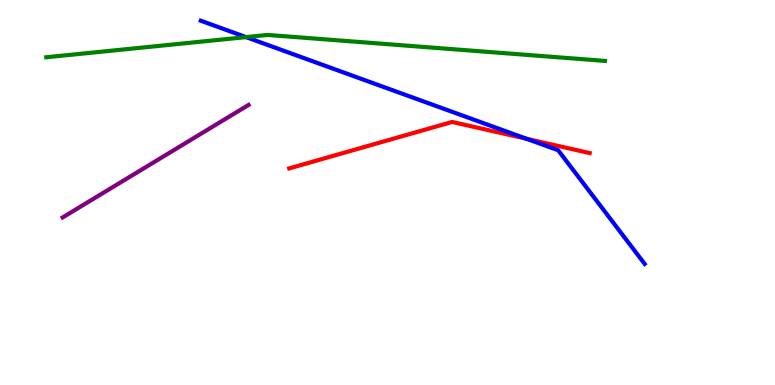[{'lines': ['blue', 'red'], 'intersections': [{'x': 6.8, 'y': 6.39}]}, {'lines': ['green', 'red'], 'intersections': []}, {'lines': ['purple', 'red'], 'intersections': []}, {'lines': ['blue', 'green'], 'intersections': [{'x': 3.17, 'y': 9.04}]}, {'lines': ['blue', 'purple'], 'intersections': []}, {'lines': ['green', 'purple'], 'intersections': []}]